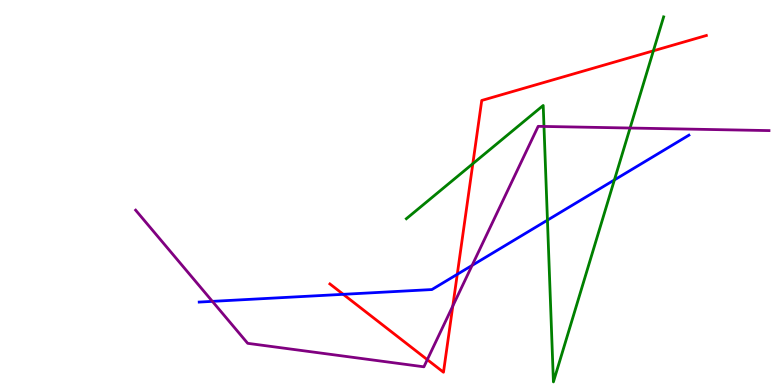[{'lines': ['blue', 'red'], 'intersections': [{'x': 4.43, 'y': 2.36}, {'x': 5.9, 'y': 2.87}]}, {'lines': ['green', 'red'], 'intersections': [{'x': 6.1, 'y': 5.75}, {'x': 8.43, 'y': 8.68}]}, {'lines': ['purple', 'red'], 'intersections': [{'x': 5.51, 'y': 0.658}, {'x': 5.84, 'y': 2.05}]}, {'lines': ['blue', 'green'], 'intersections': [{'x': 7.06, 'y': 4.28}, {'x': 7.93, 'y': 5.33}]}, {'lines': ['blue', 'purple'], 'intersections': [{'x': 2.74, 'y': 2.17}, {'x': 6.09, 'y': 3.11}]}, {'lines': ['green', 'purple'], 'intersections': [{'x': 7.02, 'y': 6.72}, {'x': 8.13, 'y': 6.67}]}]